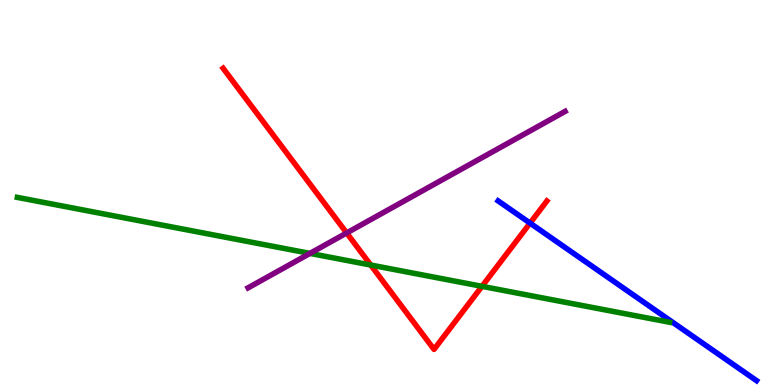[{'lines': ['blue', 'red'], 'intersections': [{'x': 6.84, 'y': 4.2}]}, {'lines': ['green', 'red'], 'intersections': [{'x': 4.78, 'y': 3.12}, {'x': 6.22, 'y': 2.56}]}, {'lines': ['purple', 'red'], 'intersections': [{'x': 4.47, 'y': 3.95}]}, {'lines': ['blue', 'green'], 'intersections': []}, {'lines': ['blue', 'purple'], 'intersections': []}, {'lines': ['green', 'purple'], 'intersections': [{'x': 4.0, 'y': 3.42}]}]